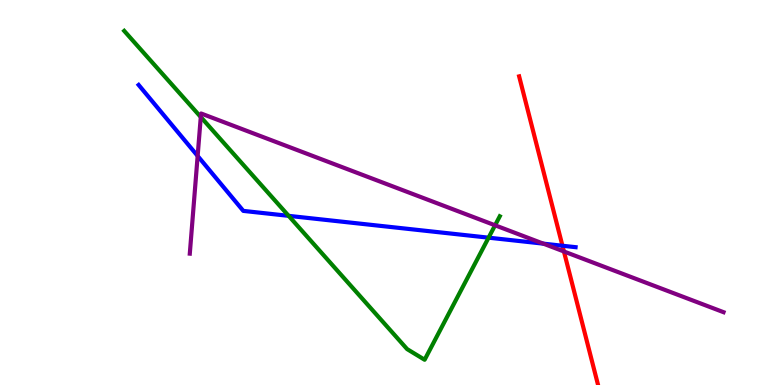[{'lines': ['blue', 'red'], 'intersections': [{'x': 7.26, 'y': 3.62}]}, {'lines': ['green', 'red'], 'intersections': []}, {'lines': ['purple', 'red'], 'intersections': [{'x': 7.28, 'y': 3.47}]}, {'lines': ['blue', 'green'], 'intersections': [{'x': 3.72, 'y': 4.39}, {'x': 6.3, 'y': 3.83}]}, {'lines': ['blue', 'purple'], 'intersections': [{'x': 2.55, 'y': 5.95}, {'x': 7.01, 'y': 3.67}]}, {'lines': ['green', 'purple'], 'intersections': [{'x': 2.59, 'y': 6.96}, {'x': 6.39, 'y': 4.15}]}]